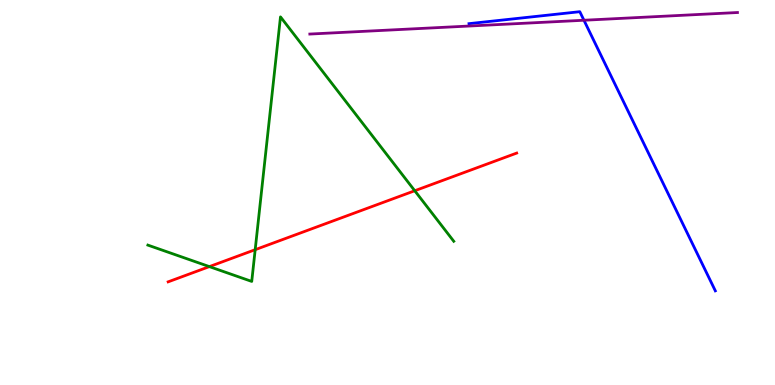[{'lines': ['blue', 'red'], 'intersections': []}, {'lines': ['green', 'red'], 'intersections': [{'x': 2.7, 'y': 3.08}, {'x': 3.29, 'y': 3.51}, {'x': 5.35, 'y': 5.05}]}, {'lines': ['purple', 'red'], 'intersections': []}, {'lines': ['blue', 'green'], 'intersections': []}, {'lines': ['blue', 'purple'], 'intersections': [{'x': 7.53, 'y': 9.47}]}, {'lines': ['green', 'purple'], 'intersections': []}]